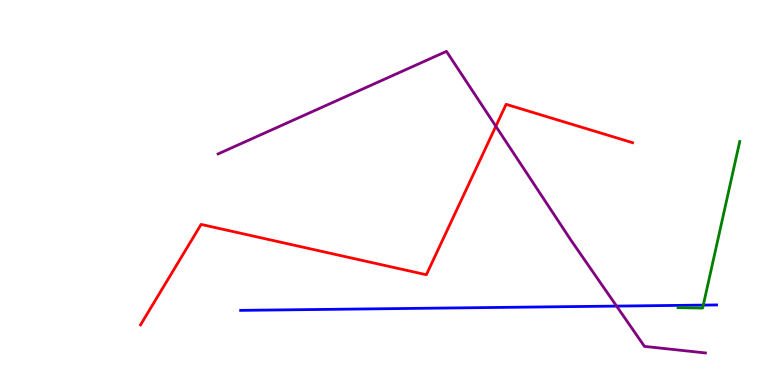[{'lines': ['blue', 'red'], 'intersections': []}, {'lines': ['green', 'red'], 'intersections': []}, {'lines': ['purple', 'red'], 'intersections': [{'x': 6.4, 'y': 6.72}]}, {'lines': ['blue', 'green'], 'intersections': [{'x': 9.07, 'y': 2.08}]}, {'lines': ['blue', 'purple'], 'intersections': [{'x': 7.96, 'y': 2.05}]}, {'lines': ['green', 'purple'], 'intersections': []}]